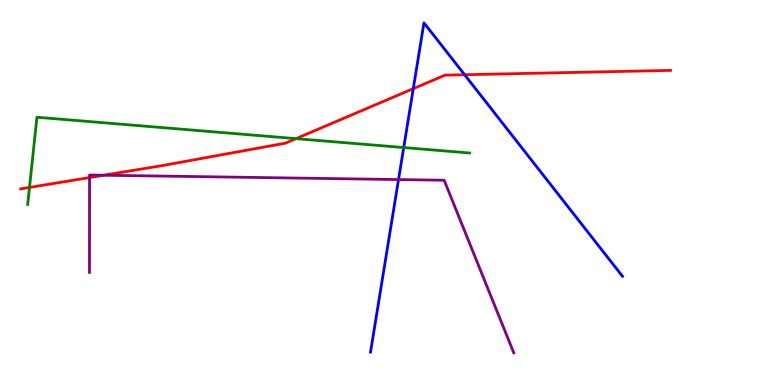[{'lines': ['blue', 'red'], 'intersections': [{'x': 5.33, 'y': 7.7}, {'x': 5.99, 'y': 8.06}]}, {'lines': ['green', 'red'], 'intersections': [{'x': 0.381, 'y': 5.13}, {'x': 3.82, 'y': 6.4}]}, {'lines': ['purple', 'red'], 'intersections': [{'x': 1.16, 'y': 5.39}, {'x': 1.34, 'y': 5.45}]}, {'lines': ['blue', 'green'], 'intersections': [{'x': 5.21, 'y': 6.17}]}, {'lines': ['blue', 'purple'], 'intersections': [{'x': 5.14, 'y': 5.34}]}, {'lines': ['green', 'purple'], 'intersections': []}]